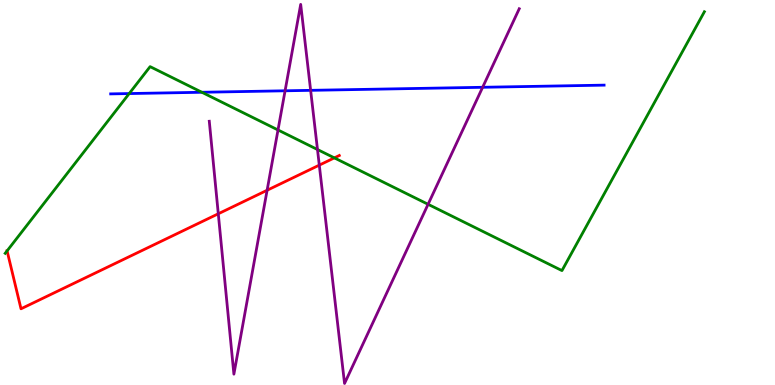[{'lines': ['blue', 'red'], 'intersections': []}, {'lines': ['green', 'red'], 'intersections': [{'x': 0.0915, 'y': 3.48}, {'x': 4.31, 'y': 5.9}]}, {'lines': ['purple', 'red'], 'intersections': [{'x': 2.82, 'y': 4.45}, {'x': 3.45, 'y': 5.06}, {'x': 4.12, 'y': 5.71}]}, {'lines': ['blue', 'green'], 'intersections': [{'x': 1.67, 'y': 7.57}, {'x': 2.6, 'y': 7.6}]}, {'lines': ['blue', 'purple'], 'intersections': [{'x': 3.68, 'y': 7.64}, {'x': 4.01, 'y': 7.65}, {'x': 6.23, 'y': 7.73}]}, {'lines': ['green', 'purple'], 'intersections': [{'x': 3.59, 'y': 6.62}, {'x': 4.1, 'y': 6.12}, {'x': 5.52, 'y': 4.69}]}]